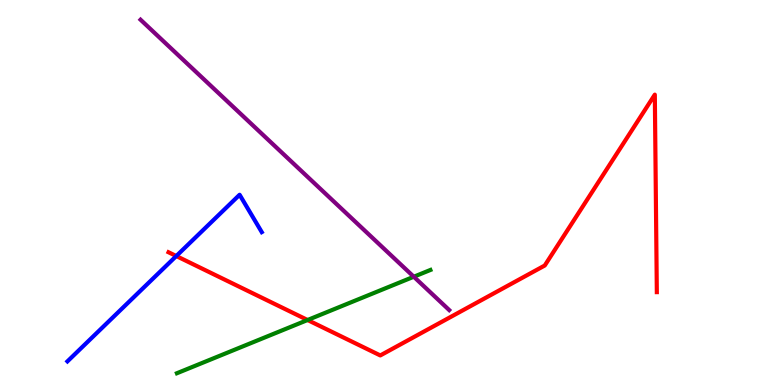[{'lines': ['blue', 'red'], 'intersections': [{'x': 2.27, 'y': 3.35}]}, {'lines': ['green', 'red'], 'intersections': [{'x': 3.97, 'y': 1.69}]}, {'lines': ['purple', 'red'], 'intersections': []}, {'lines': ['blue', 'green'], 'intersections': []}, {'lines': ['blue', 'purple'], 'intersections': []}, {'lines': ['green', 'purple'], 'intersections': [{'x': 5.34, 'y': 2.81}]}]